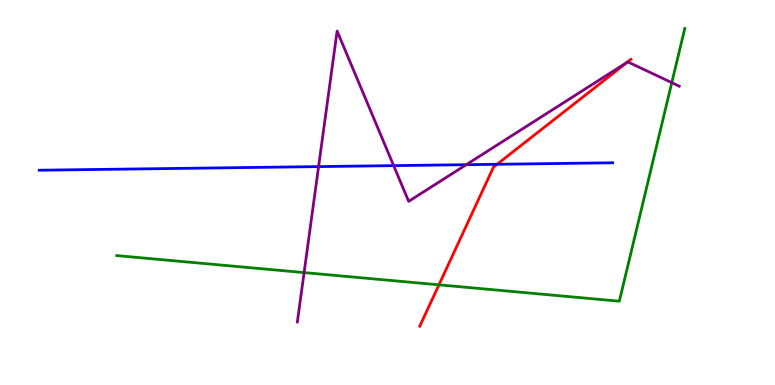[{'lines': ['blue', 'red'], 'intersections': [{'x': 6.41, 'y': 5.73}]}, {'lines': ['green', 'red'], 'intersections': [{'x': 5.66, 'y': 2.6}]}, {'lines': ['purple', 'red'], 'intersections': [{'x': 8.1, 'y': 8.39}]}, {'lines': ['blue', 'green'], 'intersections': []}, {'lines': ['blue', 'purple'], 'intersections': [{'x': 4.11, 'y': 5.67}, {'x': 5.08, 'y': 5.7}, {'x': 6.02, 'y': 5.72}]}, {'lines': ['green', 'purple'], 'intersections': [{'x': 3.92, 'y': 2.92}, {'x': 8.67, 'y': 7.85}]}]